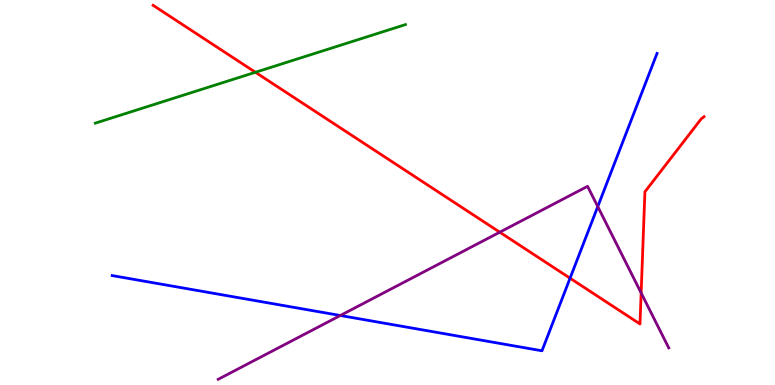[{'lines': ['blue', 'red'], 'intersections': [{'x': 7.36, 'y': 2.77}]}, {'lines': ['green', 'red'], 'intersections': [{'x': 3.3, 'y': 8.12}]}, {'lines': ['purple', 'red'], 'intersections': [{'x': 6.45, 'y': 3.97}, {'x': 8.27, 'y': 2.39}]}, {'lines': ['blue', 'green'], 'intersections': []}, {'lines': ['blue', 'purple'], 'intersections': [{'x': 4.39, 'y': 1.81}, {'x': 7.71, 'y': 4.63}]}, {'lines': ['green', 'purple'], 'intersections': []}]